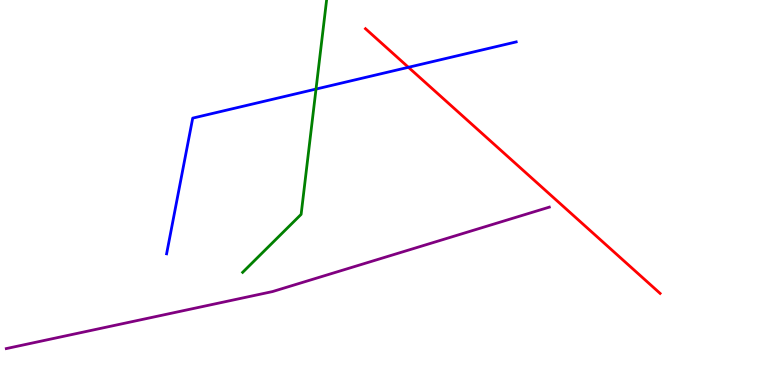[{'lines': ['blue', 'red'], 'intersections': [{'x': 5.27, 'y': 8.25}]}, {'lines': ['green', 'red'], 'intersections': []}, {'lines': ['purple', 'red'], 'intersections': []}, {'lines': ['blue', 'green'], 'intersections': [{'x': 4.08, 'y': 7.69}]}, {'lines': ['blue', 'purple'], 'intersections': []}, {'lines': ['green', 'purple'], 'intersections': []}]